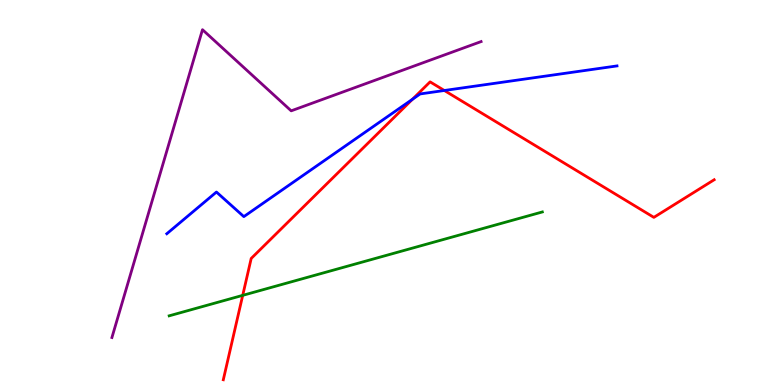[{'lines': ['blue', 'red'], 'intersections': [{'x': 5.32, 'y': 7.42}, {'x': 5.73, 'y': 7.65}]}, {'lines': ['green', 'red'], 'intersections': [{'x': 3.13, 'y': 2.33}]}, {'lines': ['purple', 'red'], 'intersections': []}, {'lines': ['blue', 'green'], 'intersections': []}, {'lines': ['blue', 'purple'], 'intersections': []}, {'lines': ['green', 'purple'], 'intersections': []}]